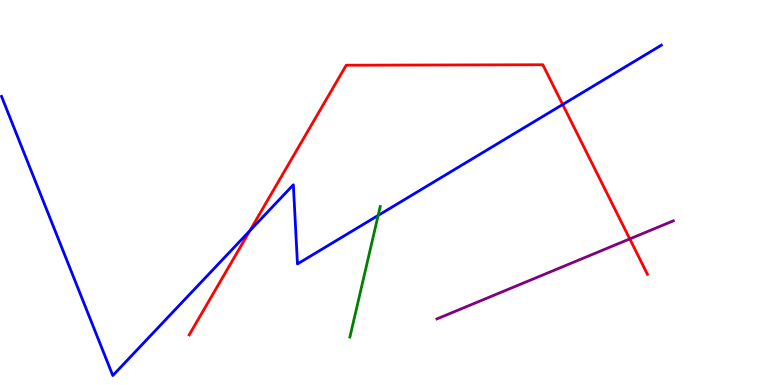[{'lines': ['blue', 'red'], 'intersections': [{'x': 3.22, 'y': 4.01}, {'x': 7.26, 'y': 7.29}]}, {'lines': ['green', 'red'], 'intersections': []}, {'lines': ['purple', 'red'], 'intersections': [{'x': 8.13, 'y': 3.79}]}, {'lines': ['blue', 'green'], 'intersections': [{'x': 4.88, 'y': 4.4}]}, {'lines': ['blue', 'purple'], 'intersections': []}, {'lines': ['green', 'purple'], 'intersections': []}]